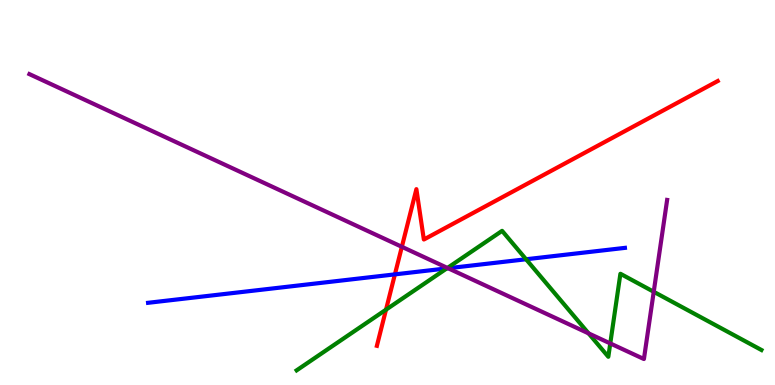[{'lines': ['blue', 'red'], 'intersections': [{'x': 5.1, 'y': 2.87}]}, {'lines': ['green', 'red'], 'intersections': [{'x': 4.98, 'y': 1.96}]}, {'lines': ['purple', 'red'], 'intersections': [{'x': 5.19, 'y': 3.59}]}, {'lines': ['blue', 'green'], 'intersections': [{'x': 5.77, 'y': 3.03}, {'x': 6.79, 'y': 3.27}]}, {'lines': ['blue', 'purple'], 'intersections': [{'x': 5.78, 'y': 3.03}]}, {'lines': ['green', 'purple'], 'intersections': [{'x': 5.77, 'y': 3.04}, {'x': 7.59, 'y': 1.34}, {'x': 7.87, 'y': 1.08}, {'x': 8.44, 'y': 2.42}]}]